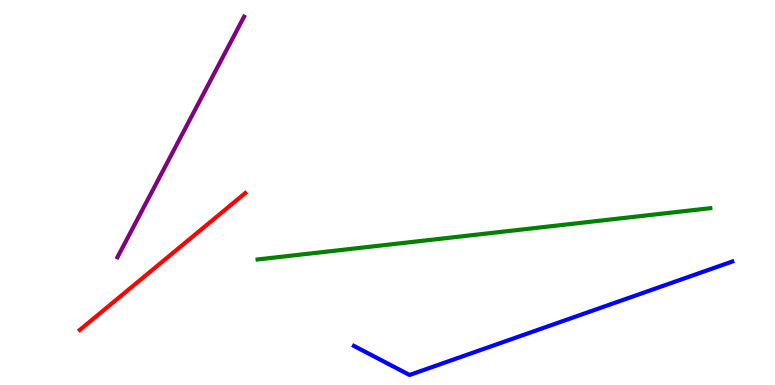[{'lines': ['blue', 'red'], 'intersections': []}, {'lines': ['green', 'red'], 'intersections': []}, {'lines': ['purple', 'red'], 'intersections': []}, {'lines': ['blue', 'green'], 'intersections': []}, {'lines': ['blue', 'purple'], 'intersections': []}, {'lines': ['green', 'purple'], 'intersections': []}]